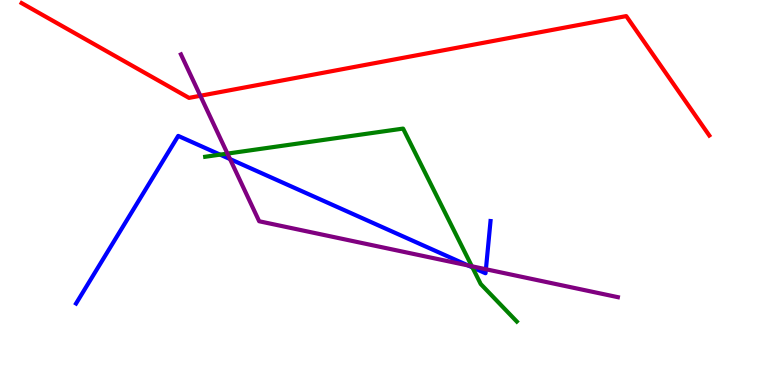[{'lines': ['blue', 'red'], 'intersections': []}, {'lines': ['green', 'red'], 'intersections': []}, {'lines': ['purple', 'red'], 'intersections': [{'x': 2.59, 'y': 7.51}]}, {'lines': ['blue', 'green'], 'intersections': [{'x': 2.84, 'y': 5.98}, {'x': 6.1, 'y': 3.05}]}, {'lines': ['blue', 'purple'], 'intersections': [{'x': 2.97, 'y': 5.87}, {'x': 6.04, 'y': 3.1}, {'x': 6.27, 'y': 3.01}]}, {'lines': ['green', 'purple'], 'intersections': [{'x': 2.93, 'y': 6.01}, {'x': 6.09, 'y': 3.08}]}]